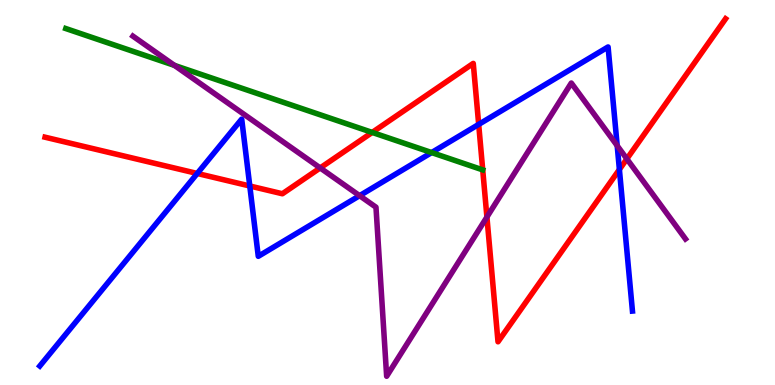[{'lines': ['blue', 'red'], 'intersections': [{'x': 2.55, 'y': 5.49}, {'x': 3.22, 'y': 5.17}, {'x': 6.18, 'y': 6.77}, {'x': 7.99, 'y': 5.6}]}, {'lines': ['green', 'red'], 'intersections': [{'x': 4.8, 'y': 6.56}]}, {'lines': ['purple', 'red'], 'intersections': [{'x': 4.13, 'y': 5.64}, {'x': 6.28, 'y': 4.36}, {'x': 8.09, 'y': 5.87}]}, {'lines': ['blue', 'green'], 'intersections': [{'x': 5.57, 'y': 6.04}]}, {'lines': ['blue', 'purple'], 'intersections': [{'x': 4.64, 'y': 4.92}, {'x': 7.96, 'y': 6.22}]}, {'lines': ['green', 'purple'], 'intersections': [{'x': 2.25, 'y': 8.3}]}]